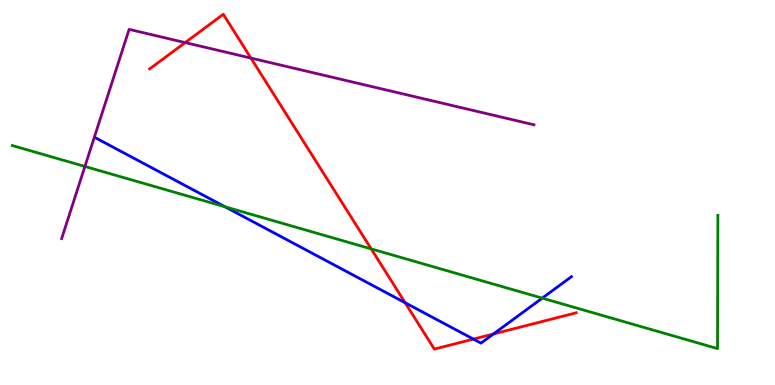[{'lines': ['blue', 'red'], 'intersections': [{'x': 5.23, 'y': 2.14}, {'x': 6.11, 'y': 1.19}, {'x': 6.37, 'y': 1.33}]}, {'lines': ['green', 'red'], 'intersections': [{'x': 4.79, 'y': 3.54}]}, {'lines': ['purple', 'red'], 'intersections': [{'x': 2.39, 'y': 8.89}, {'x': 3.24, 'y': 8.49}]}, {'lines': ['blue', 'green'], 'intersections': [{'x': 2.9, 'y': 4.63}, {'x': 7.0, 'y': 2.26}]}, {'lines': ['blue', 'purple'], 'intersections': []}, {'lines': ['green', 'purple'], 'intersections': [{'x': 1.1, 'y': 5.68}]}]